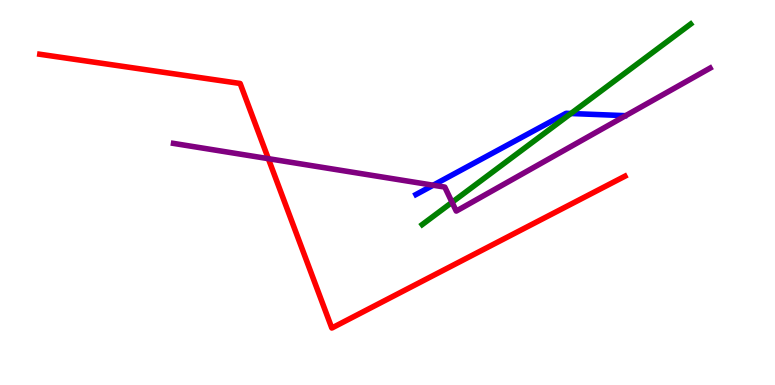[{'lines': ['blue', 'red'], 'intersections': []}, {'lines': ['green', 'red'], 'intersections': []}, {'lines': ['purple', 'red'], 'intersections': [{'x': 3.46, 'y': 5.88}]}, {'lines': ['blue', 'green'], 'intersections': [{'x': 7.37, 'y': 7.05}]}, {'lines': ['blue', 'purple'], 'intersections': [{'x': 5.59, 'y': 5.19}]}, {'lines': ['green', 'purple'], 'intersections': [{'x': 5.83, 'y': 4.75}]}]